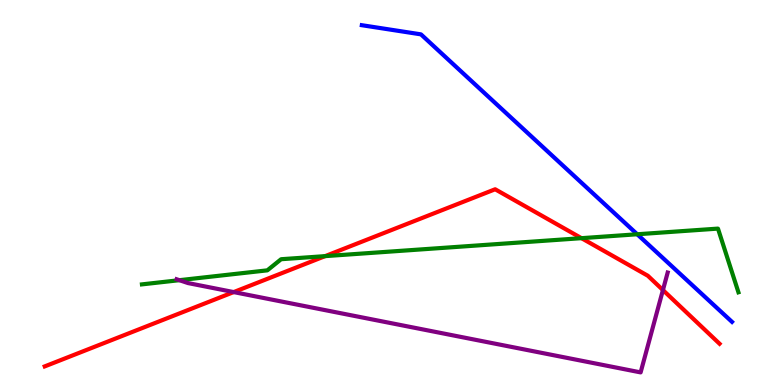[{'lines': ['blue', 'red'], 'intersections': []}, {'lines': ['green', 'red'], 'intersections': [{'x': 4.2, 'y': 3.35}, {'x': 7.5, 'y': 3.81}]}, {'lines': ['purple', 'red'], 'intersections': [{'x': 3.02, 'y': 2.41}, {'x': 8.55, 'y': 2.47}]}, {'lines': ['blue', 'green'], 'intersections': [{'x': 8.22, 'y': 3.92}]}, {'lines': ['blue', 'purple'], 'intersections': []}, {'lines': ['green', 'purple'], 'intersections': [{'x': 2.31, 'y': 2.72}]}]